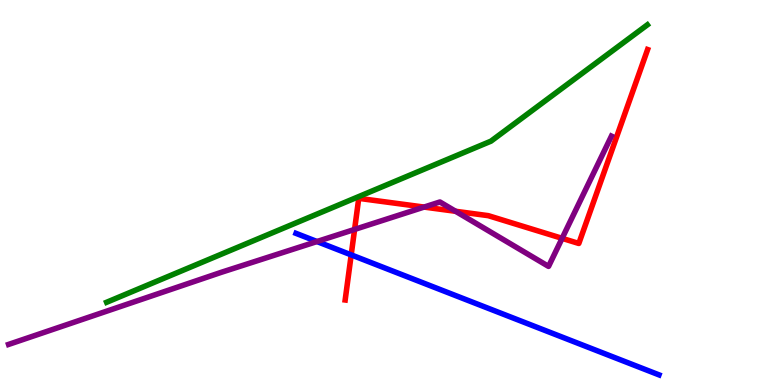[{'lines': ['blue', 'red'], 'intersections': [{'x': 4.53, 'y': 3.38}]}, {'lines': ['green', 'red'], 'intersections': []}, {'lines': ['purple', 'red'], 'intersections': [{'x': 4.58, 'y': 4.04}, {'x': 5.47, 'y': 4.62}, {'x': 5.88, 'y': 4.51}, {'x': 7.25, 'y': 3.81}]}, {'lines': ['blue', 'green'], 'intersections': []}, {'lines': ['blue', 'purple'], 'intersections': [{'x': 4.09, 'y': 3.73}]}, {'lines': ['green', 'purple'], 'intersections': []}]